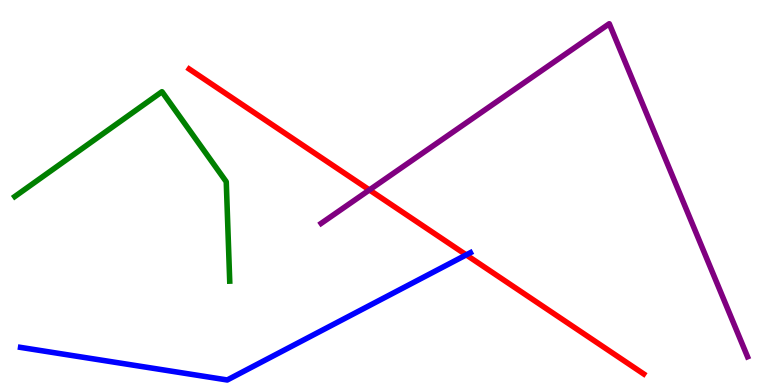[{'lines': ['blue', 'red'], 'intersections': [{'x': 6.02, 'y': 3.38}]}, {'lines': ['green', 'red'], 'intersections': []}, {'lines': ['purple', 'red'], 'intersections': [{'x': 4.77, 'y': 5.07}]}, {'lines': ['blue', 'green'], 'intersections': []}, {'lines': ['blue', 'purple'], 'intersections': []}, {'lines': ['green', 'purple'], 'intersections': []}]